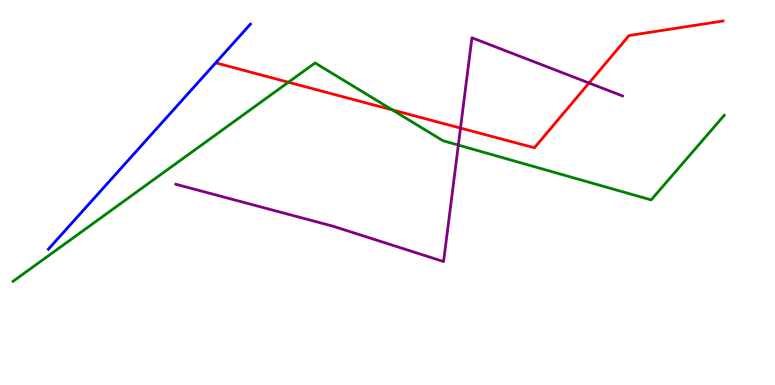[{'lines': ['blue', 'red'], 'intersections': []}, {'lines': ['green', 'red'], 'intersections': [{'x': 3.72, 'y': 7.86}, {'x': 5.06, 'y': 7.15}]}, {'lines': ['purple', 'red'], 'intersections': [{'x': 5.94, 'y': 6.67}, {'x': 7.6, 'y': 7.84}]}, {'lines': ['blue', 'green'], 'intersections': []}, {'lines': ['blue', 'purple'], 'intersections': []}, {'lines': ['green', 'purple'], 'intersections': [{'x': 5.91, 'y': 6.23}]}]